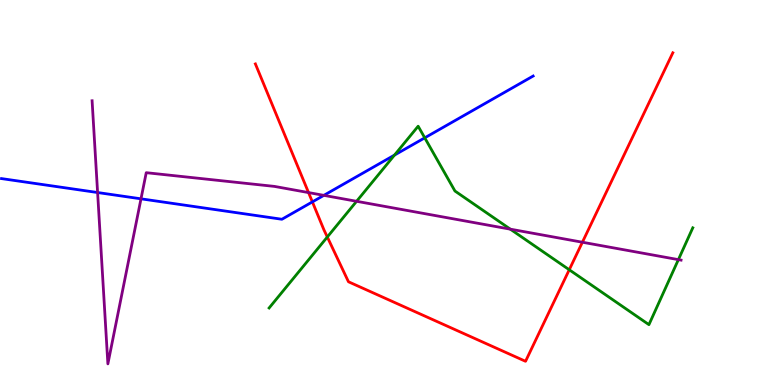[{'lines': ['blue', 'red'], 'intersections': [{'x': 4.03, 'y': 4.76}]}, {'lines': ['green', 'red'], 'intersections': [{'x': 4.22, 'y': 3.84}, {'x': 7.35, 'y': 2.99}]}, {'lines': ['purple', 'red'], 'intersections': [{'x': 3.98, 'y': 5.0}, {'x': 7.51, 'y': 3.71}]}, {'lines': ['blue', 'green'], 'intersections': [{'x': 5.09, 'y': 5.97}, {'x': 5.48, 'y': 6.42}]}, {'lines': ['blue', 'purple'], 'intersections': [{'x': 1.26, 'y': 5.0}, {'x': 1.82, 'y': 4.84}, {'x': 4.18, 'y': 4.93}]}, {'lines': ['green', 'purple'], 'intersections': [{'x': 4.6, 'y': 4.77}, {'x': 6.58, 'y': 4.05}, {'x': 8.75, 'y': 3.26}]}]